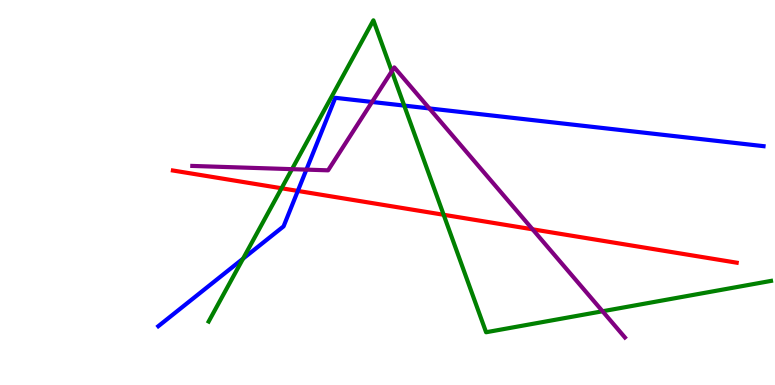[{'lines': ['blue', 'red'], 'intersections': [{'x': 3.84, 'y': 5.04}]}, {'lines': ['green', 'red'], 'intersections': [{'x': 3.63, 'y': 5.11}, {'x': 5.72, 'y': 4.42}]}, {'lines': ['purple', 'red'], 'intersections': [{'x': 6.87, 'y': 4.04}]}, {'lines': ['blue', 'green'], 'intersections': [{'x': 3.14, 'y': 3.28}, {'x': 5.22, 'y': 7.26}]}, {'lines': ['blue', 'purple'], 'intersections': [{'x': 3.95, 'y': 5.59}, {'x': 4.8, 'y': 7.35}, {'x': 5.54, 'y': 7.18}]}, {'lines': ['green', 'purple'], 'intersections': [{'x': 3.77, 'y': 5.61}, {'x': 5.06, 'y': 8.15}, {'x': 7.77, 'y': 1.92}]}]